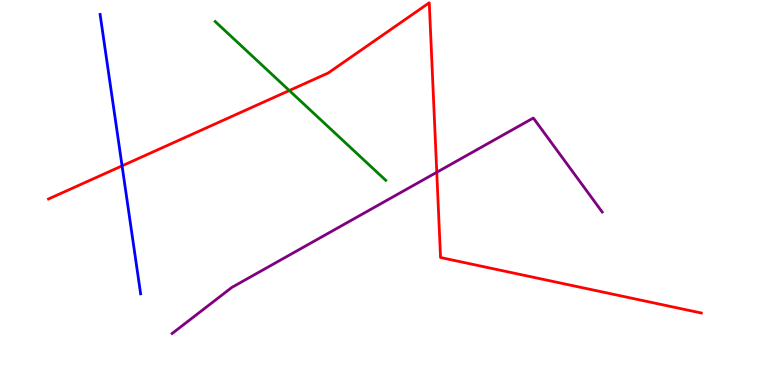[{'lines': ['blue', 'red'], 'intersections': [{'x': 1.58, 'y': 5.69}]}, {'lines': ['green', 'red'], 'intersections': [{'x': 3.73, 'y': 7.65}]}, {'lines': ['purple', 'red'], 'intersections': [{'x': 5.64, 'y': 5.53}]}, {'lines': ['blue', 'green'], 'intersections': []}, {'lines': ['blue', 'purple'], 'intersections': []}, {'lines': ['green', 'purple'], 'intersections': []}]